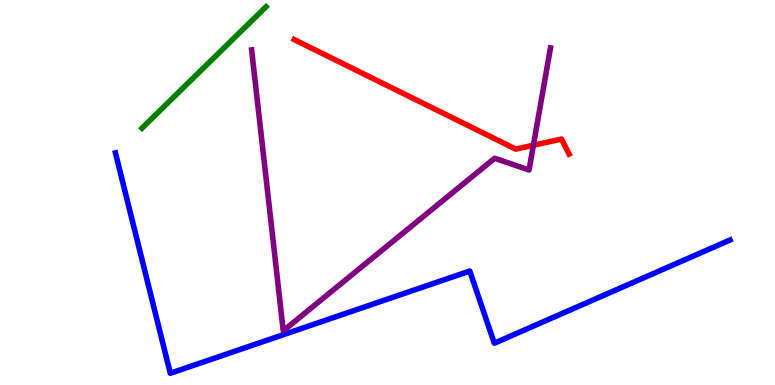[{'lines': ['blue', 'red'], 'intersections': []}, {'lines': ['green', 'red'], 'intersections': []}, {'lines': ['purple', 'red'], 'intersections': [{'x': 6.88, 'y': 6.23}]}, {'lines': ['blue', 'green'], 'intersections': []}, {'lines': ['blue', 'purple'], 'intersections': []}, {'lines': ['green', 'purple'], 'intersections': []}]